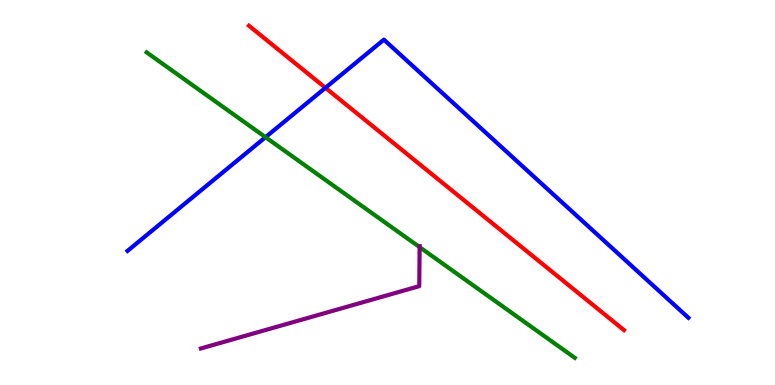[{'lines': ['blue', 'red'], 'intersections': [{'x': 4.2, 'y': 7.72}]}, {'lines': ['green', 'red'], 'intersections': []}, {'lines': ['purple', 'red'], 'intersections': []}, {'lines': ['blue', 'green'], 'intersections': [{'x': 3.43, 'y': 6.44}]}, {'lines': ['blue', 'purple'], 'intersections': []}, {'lines': ['green', 'purple'], 'intersections': [{'x': 5.41, 'y': 3.58}]}]